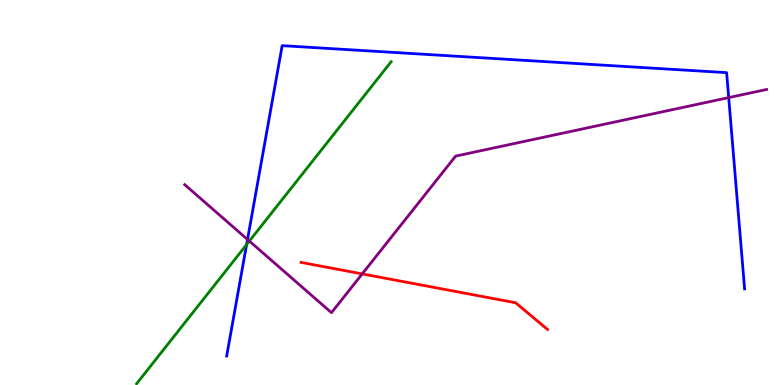[{'lines': ['blue', 'red'], 'intersections': []}, {'lines': ['green', 'red'], 'intersections': []}, {'lines': ['purple', 'red'], 'intersections': [{'x': 4.67, 'y': 2.89}]}, {'lines': ['blue', 'green'], 'intersections': [{'x': 3.18, 'y': 3.65}]}, {'lines': ['blue', 'purple'], 'intersections': [{'x': 3.19, 'y': 3.78}, {'x': 9.4, 'y': 7.46}]}, {'lines': ['green', 'purple'], 'intersections': [{'x': 3.22, 'y': 3.74}]}]